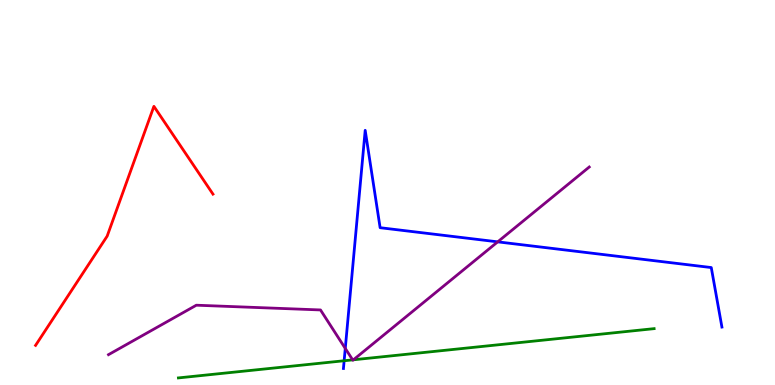[{'lines': ['blue', 'red'], 'intersections': []}, {'lines': ['green', 'red'], 'intersections': []}, {'lines': ['purple', 'red'], 'intersections': []}, {'lines': ['blue', 'green'], 'intersections': [{'x': 4.44, 'y': 0.63}]}, {'lines': ['blue', 'purple'], 'intersections': [{'x': 4.46, 'y': 0.951}, {'x': 6.42, 'y': 3.72}]}, {'lines': ['green', 'purple'], 'intersections': [{'x': 4.55, 'y': 0.653}, {'x': 4.56, 'y': 0.655}]}]